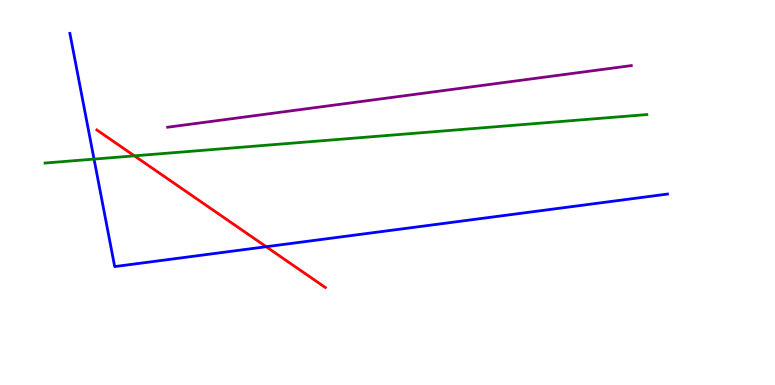[{'lines': ['blue', 'red'], 'intersections': [{'x': 3.43, 'y': 3.59}]}, {'lines': ['green', 'red'], 'intersections': [{'x': 1.73, 'y': 5.95}]}, {'lines': ['purple', 'red'], 'intersections': []}, {'lines': ['blue', 'green'], 'intersections': [{'x': 1.21, 'y': 5.87}]}, {'lines': ['blue', 'purple'], 'intersections': []}, {'lines': ['green', 'purple'], 'intersections': []}]